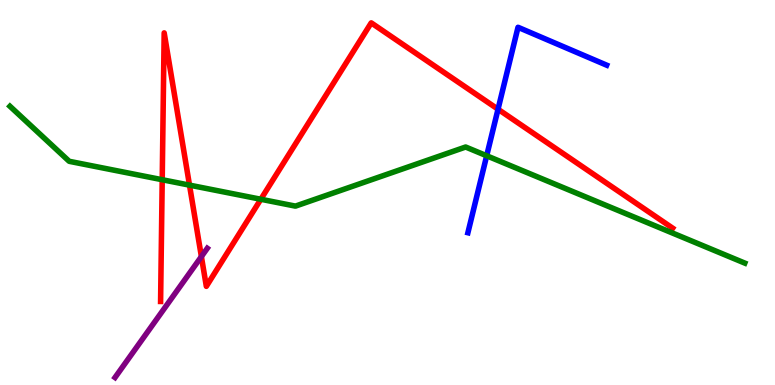[{'lines': ['blue', 'red'], 'intersections': [{'x': 6.43, 'y': 7.16}]}, {'lines': ['green', 'red'], 'intersections': [{'x': 2.09, 'y': 5.33}, {'x': 2.45, 'y': 5.19}, {'x': 3.37, 'y': 4.82}]}, {'lines': ['purple', 'red'], 'intersections': [{'x': 2.6, 'y': 3.34}]}, {'lines': ['blue', 'green'], 'intersections': [{'x': 6.28, 'y': 5.95}]}, {'lines': ['blue', 'purple'], 'intersections': []}, {'lines': ['green', 'purple'], 'intersections': []}]